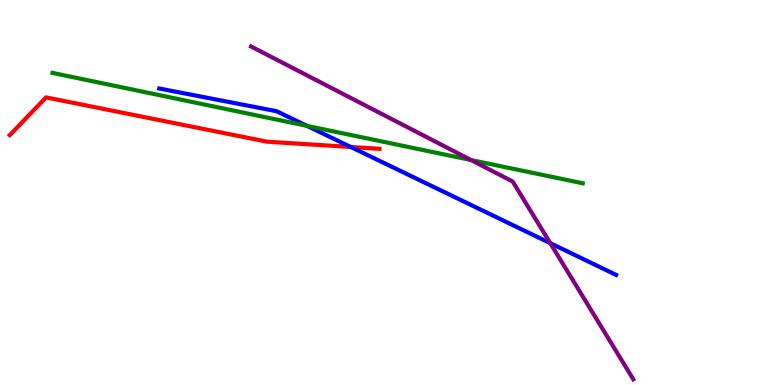[{'lines': ['blue', 'red'], 'intersections': [{'x': 4.53, 'y': 6.18}]}, {'lines': ['green', 'red'], 'intersections': []}, {'lines': ['purple', 'red'], 'intersections': []}, {'lines': ['blue', 'green'], 'intersections': [{'x': 3.96, 'y': 6.73}]}, {'lines': ['blue', 'purple'], 'intersections': [{'x': 7.1, 'y': 3.68}]}, {'lines': ['green', 'purple'], 'intersections': [{'x': 6.08, 'y': 5.84}]}]